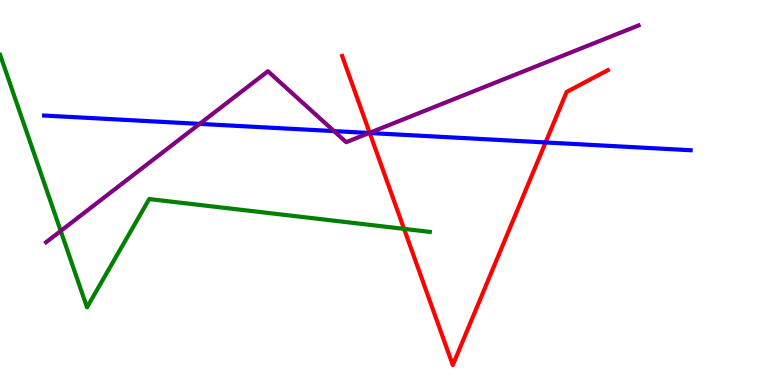[{'lines': ['blue', 'red'], 'intersections': [{'x': 4.77, 'y': 6.54}, {'x': 7.04, 'y': 6.3}]}, {'lines': ['green', 'red'], 'intersections': [{'x': 5.21, 'y': 4.06}]}, {'lines': ['purple', 'red'], 'intersections': [{'x': 4.77, 'y': 6.55}]}, {'lines': ['blue', 'green'], 'intersections': []}, {'lines': ['blue', 'purple'], 'intersections': [{'x': 2.58, 'y': 6.78}, {'x': 4.31, 'y': 6.59}, {'x': 4.76, 'y': 6.55}]}, {'lines': ['green', 'purple'], 'intersections': [{'x': 0.784, 'y': 4.0}]}]